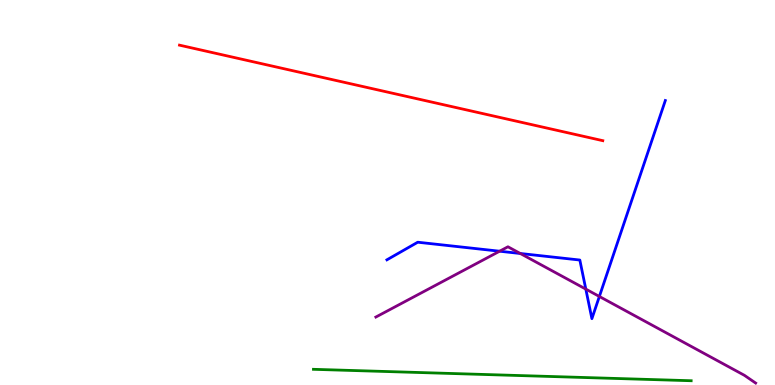[{'lines': ['blue', 'red'], 'intersections': []}, {'lines': ['green', 'red'], 'intersections': []}, {'lines': ['purple', 'red'], 'intersections': []}, {'lines': ['blue', 'green'], 'intersections': []}, {'lines': ['blue', 'purple'], 'intersections': [{'x': 6.45, 'y': 3.47}, {'x': 6.71, 'y': 3.42}, {'x': 7.56, 'y': 2.49}, {'x': 7.73, 'y': 2.3}]}, {'lines': ['green', 'purple'], 'intersections': []}]